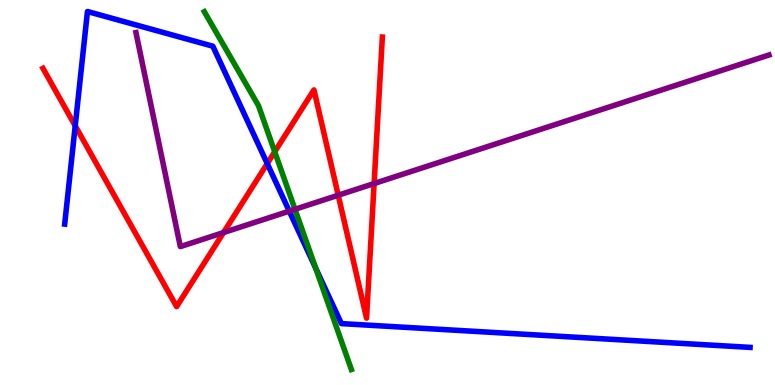[{'lines': ['blue', 'red'], 'intersections': [{'x': 0.97, 'y': 6.73}, {'x': 3.45, 'y': 5.75}]}, {'lines': ['green', 'red'], 'intersections': [{'x': 3.54, 'y': 6.06}]}, {'lines': ['purple', 'red'], 'intersections': [{'x': 2.88, 'y': 3.96}, {'x': 4.36, 'y': 4.93}, {'x': 4.83, 'y': 5.23}]}, {'lines': ['blue', 'green'], 'intersections': [{'x': 4.07, 'y': 3.03}]}, {'lines': ['blue', 'purple'], 'intersections': [{'x': 3.73, 'y': 4.52}]}, {'lines': ['green', 'purple'], 'intersections': [{'x': 3.81, 'y': 4.56}]}]